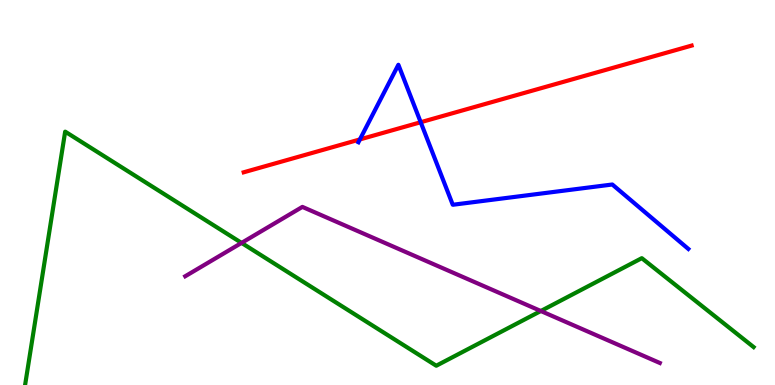[{'lines': ['blue', 'red'], 'intersections': [{'x': 4.64, 'y': 6.38}, {'x': 5.43, 'y': 6.83}]}, {'lines': ['green', 'red'], 'intersections': []}, {'lines': ['purple', 'red'], 'intersections': []}, {'lines': ['blue', 'green'], 'intersections': []}, {'lines': ['blue', 'purple'], 'intersections': []}, {'lines': ['green', 'purple'], 'intersections': [{'x': 3.12, 'y': 3.69}, {'x': 6.98, 'y': 1.92}]}]